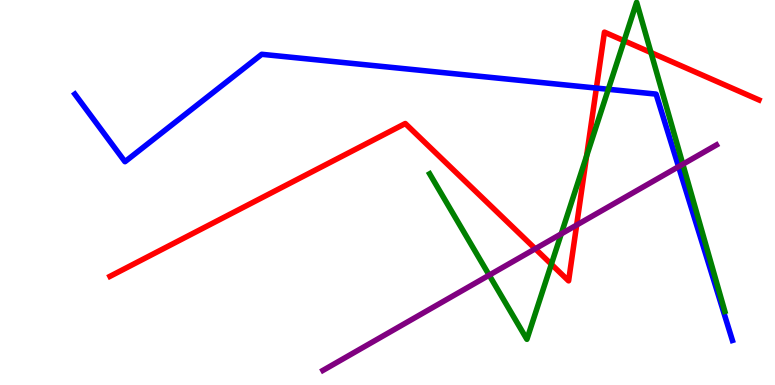[{'lines': ['blue', 'red'], 'intersections': [{'x': 7.7, 'y': 7.71}]}, {'lines': ['green', 'red'], 'intersections': [{'x': 7.11, 'y': 3.14}, {'x': 7.57, 'y': 5.95}, {'x': 8.05, 'y': 8.94}, {'x': 8.4, 'y': 8.63}]}, {'lines': ['purple', 'red'], 'intersections': [{'x': 6.91, 'y': 3.54}, {'x': 7.44, 'y': 4.15}]}, {'lines': ['blue', 'green'], 'intersections': [{'x': 7.85, 'y': 7.68}]}, {'lines': ['blue', 'purple'], 'intersections': [{'x': 8.76, 'y': 5.67}]}, {'lines': ['green', 'purple'], 'intersections': [{'x': 6.31, 'y': 2.85}, {'x': 7.24, 'y': 3.93}, {'x': 8.81, 'y': 5.73}]}]